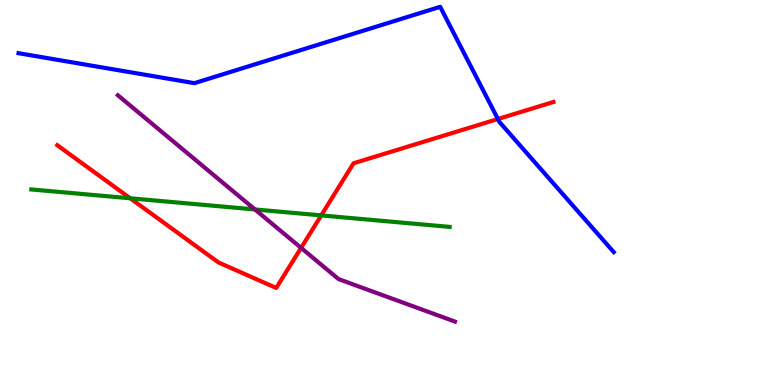[{'lines': ['blue', 'red'], 'intersections': [{'x': 6.42, 'y': 6.91}]}, {'lines': ['green', 'red'], 'intersections': [{'x': 1.68, 'y': 4.85}, {'x': 4.14, 'y': 4.41}]}, {'lines': ['purple', 'red'], 'intersections': [{'x': 3.88, 'y': 3.56}]}, {'lines': ['blue', 'green'], 'intersections': []}, {'lines': ['blue', 'purple'], 'intersections': []}, {'lines': ['green', 'purple'], 'intersections': [{'x': 3.29, 'y': 4.56}]}]